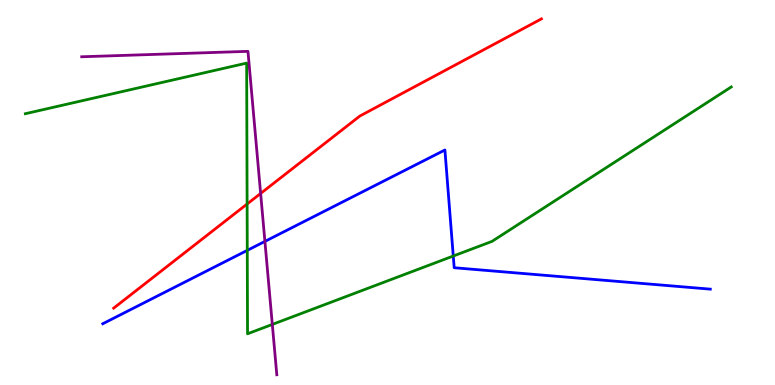[{'lines': ['blue', 'red'], 'intersections': []}, {'lines': ['green', 'red'], 'intersections': [{'x': 3.19, 'y': 4.7}]}, {'lines': ['purple', 'red'], 'intersections': [{'x': 3.36, 'y': 4.98}]}, {'lines': ['blue', 'green'], 'intersections': [{'x': 3.19, 'y': 3.5}, {'x': 5.85, 'y': 3.35}]}, {'lines': ['blue', 'purple'], 'intersections': [{'x': 3.42, 'y': 3.73}]}, {'lines': ['green', 'purple'], 'intersections': [{'x': 3.51, 'y': 1.57}]}]